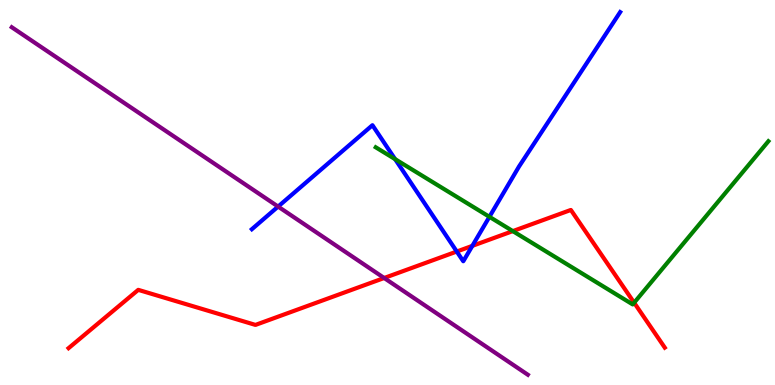[{'lines': ['blue', 'red'], 'intersections': [{'x': 5.89, 'y': 3.47}, {'x': 6.09, 'y': 3.61}]}, {'lines': ['green', 'red'], 'intersections': [{'x': 6.62, 'y': 4.0}, {'x': 8.18, 'y': 2.14}]}, {'lines': ['purple', 'red'], 'intersections': [{'x': 4.96, 'y': 2.78}]}, {'lines': ['blue', 'green'], 'intersections': [{'x': 5.1, 'y': 5.87}, {'x': 6.32, 'y': 4.37}]}, {'lines': ['blue', 'purple'], 'intersections': [{'x': 3.59, 'y': 4.63}]}, {'lines': ['green', 'purple'], 'intersections': []}]